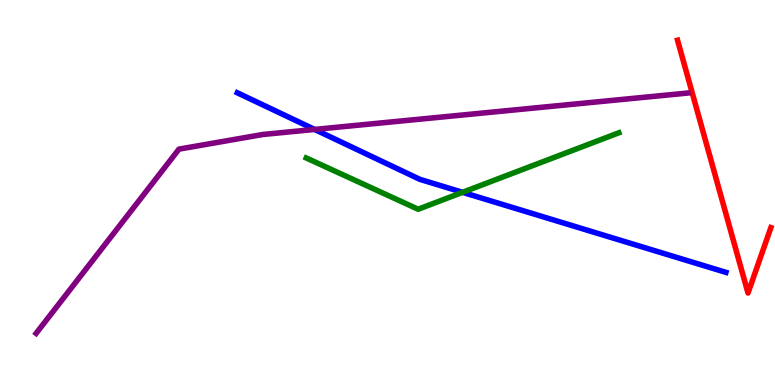[{'lines': ['blue', 'red'], 'intersections': []}, {'lines': ['green', 'red'], 'intersections': []}, {'lines': ['purple', 'red'], 'intersections': []}, {'lines': ['blue', 'green'], 'intersections': [{'x': 5.97, 'y': 5.0}]}, {'lines': ['blue', 'purple'], 'intersections': [{'x': 4.06, 'y': 6.64}]}, {'lines': ['green', 'purple'], 'intersections': []}]